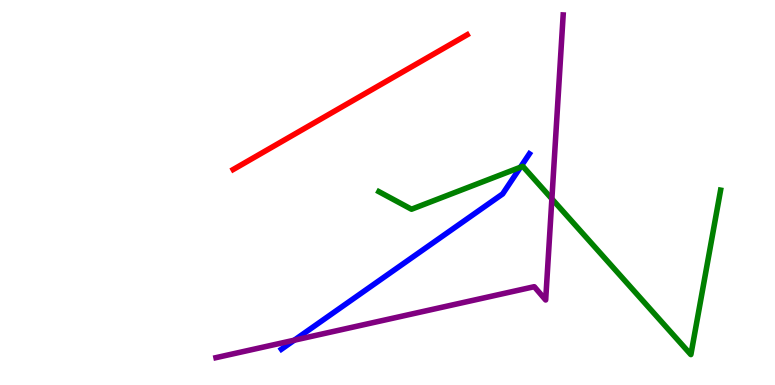[{'lines': ['blue', 'red'], 'intersections': []}, {'lines': ['green', 'red'], 'intersections': []}, {'lines': ['purple', 'red'], 'intersections': []}, {'lines': ['blue', 'green'], 'intersections': [{'x': 6.72, 'y': 5.66}]}, {'lines': ['blue', 'purple'], 'intersections': [{'x': 3.8, 'y': 1.16}]}, {'lines': ['green', 'purple'], 'intersections': [{'x': 7.12, 'y': 4.83}]}]